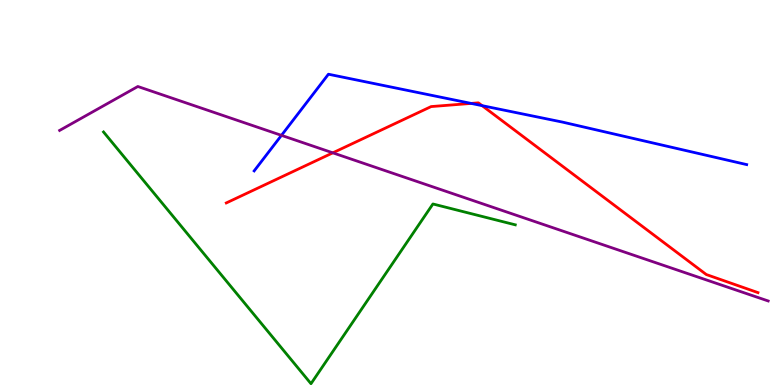[{'lines': ['blue', 'red'], 'intersections': [{'x': 6.08, 'y': 7.31}, {'x': 6.22, 'y': 7.26}]}, {'lines': ['green', 'red'], 'intersections': []}, {'lines': ['purple', 'red'], 'intersections': [{'x': 4.29, 'y': 6.03}]}, {'lines': ['blue', 'green'], 'intersections': []}, {'lines': ['blue', 'purple'], 'intersections': [{'x': 3.63, 'y': 6.48}]}, {'lines': ['green', 'purple'], 'intersections': []}]